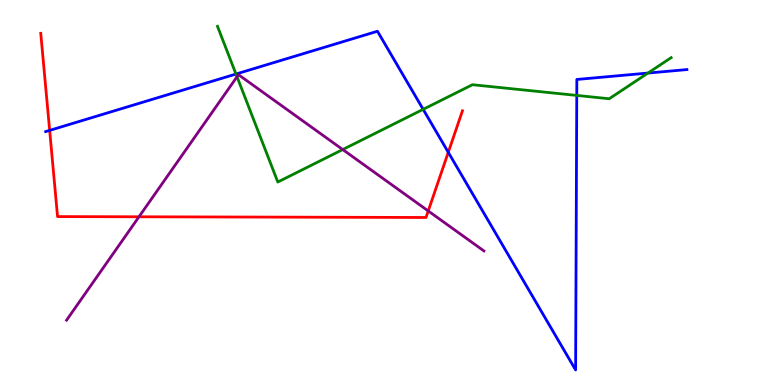[{'lines': ['blue', 'red'], 'intersections': [{'x': 0.641, 'y': 6.61}, {'x': 5.78, 'y': 6.04}]}, {'lines': ['green', 'red'], 'intersections': []}, {'lines': ['purple', 'red'], 'intersections': [{'x': 1.79, 'y': 4.37}, {'x': 5.53, 'y': 4.52}]}, {'lines': ['blue', 'green'], 'intersections': [{'x': 3.04, 'y': 8.08}, {'x': 5.46, 'y': 7.16}, {'x': 7.44, 'y': 7.52}, {'x': 8.36, 'y': 8.1}]}, {'lines': ['blue', 'purple'], 'intersections': []}, {'lines': ['green', 'purple'], 'intersections': [{'x': 3.06, 'y': 8.01}, {'x': 4.42, 'y': 6.12}]}]